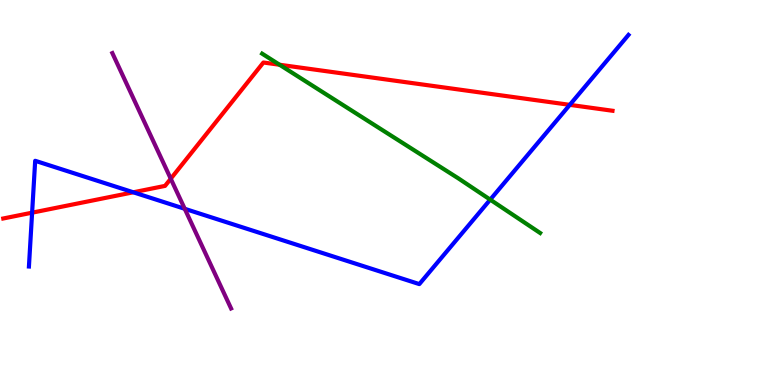[{'lines': ['blue', 'red'], 'intersections': [{'x': 0.414, 'y': 4.48}, {'x': 1.72, 'y': 5.01}, {'x': 7.35, 'y': 7.28}]}, {'lines': ['green', 'red'], 'intersections': [{'x': 3.61, 'y': 8.32}]}, {'lines': ['purple', 'red'], 'intersections': [{'x': 2.2, 'y': 5.36}]}, {'lines': ['blue', 'green'], 'intersections': [{'x': 6.33, 'y': 4.81}]}, {'lines': ['blue', 'purple'], 'intersections': [{'x': 2.38, 'y': 4.58}]}, {'lines': ['green', 'purple'], 'intersections': []}]